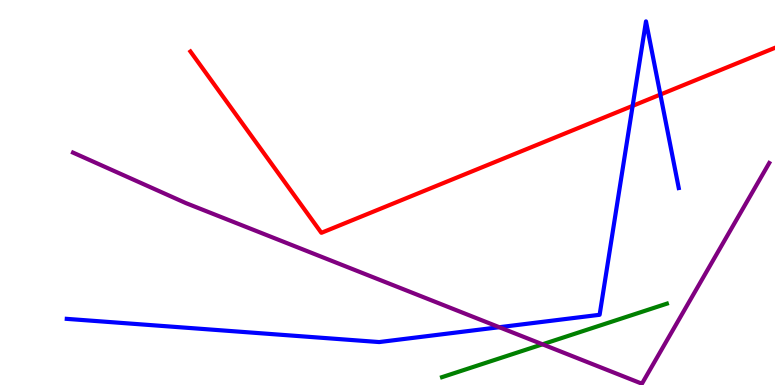[{'lines': ['blue', 'red'], 'intersections': [{'x': 8.16, 'y': 7.25}, {'x': 8.52, 'y': 7.54}]}, {'lines': ['green', 'red'], 'intersections': []}, {'lines': ['purple', 'red'], 'intersections': []}, {'lines': ['blue', 'green'], 'intersections': []}, {'lines': ['blue', 'purple'], 'intersections': [{'x': 6.44, 'y': 1.5}]}, {'lines': ['green', 'purple'], 'intersections': [{'x': 7.0, 'y': 1.06}]}]